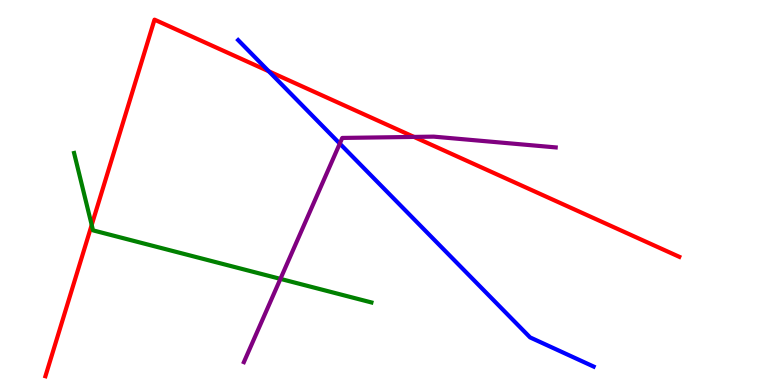[{'lines': ['blue', 'red'], 'intersections': [{'x': 3.47, 'y': 8.15}]}, {'lines': ['green', 'red'], 'intersections': [{'x': 1.18, 'y': 4.16}]}, {'lines': ['purple', 'red'], 'intersections': [{'x': 5.34, 'y': 6.44}]}, {'lines': ['blue', 'green'], 'intersections': []}, {'lines': ['blue', 'purple'], 'intersections': [{'x': 4.38, 'y': 6.27}]}, {'lines': ['green', 'purple'], 'intersections': [{'x': 3.62, 'y': 2.76}]}]